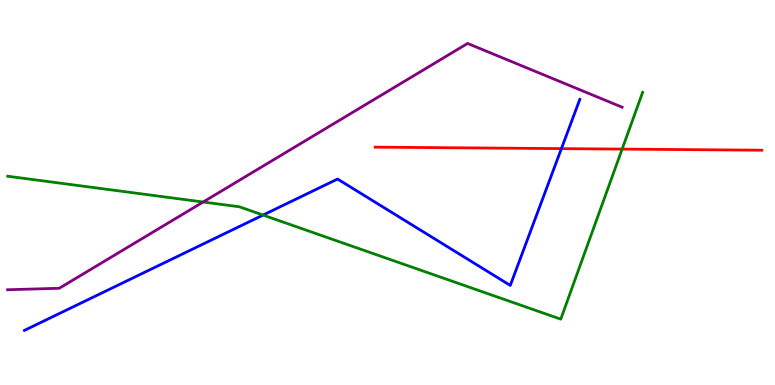[{'lines': ['blue', 'red'], 'intersections': [{'x': 7.24, 'y': 6.14}]}, {'lines': ['green', 'red'], 'intersections': [{'x': 8.03, 'y': 6.13}]}, {'lines': ['purple', 'red'], 'intersections': []}, {'lines': ['blue', 'green'], 'intersections': [{'x': 3.39, 'y': 4.41}]}, {'lines': ['blue', 'purple'], 'intersections': []}, {'lines': ['green', 'purple'], 'intersections': [{'x': 2.62, 'y': 4.75}]}]